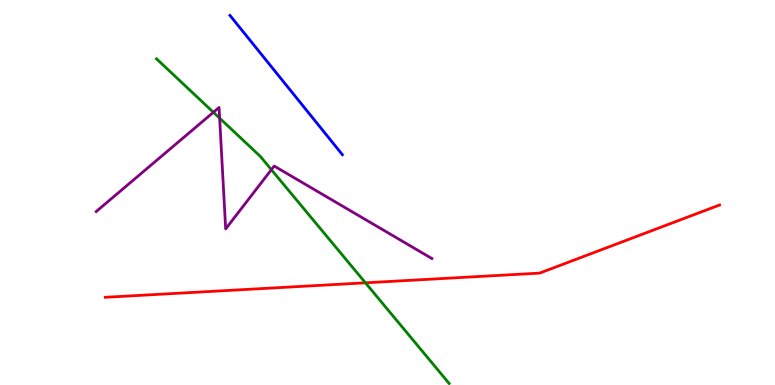[{'lines': ['blue', 'red'], 'intersections': []}, {'lines': ['green', 'red'], 'intersections': [{'x': 4.72, 'y': 2.65}]}, {'lines': ['purple', 'red'], 'intersections': []}, {'lines': ['blue', 'green'], 'intersections': []}, {'lines': ['blue', 'purple'], 'intersections': []}, {'lines': ['green', 'purple'], 'intersections': [{'x': 2.75, 'y': 7.08}, {'x': 2.83, 'y': 6.93}, {'x': 3.5, 'y': 5.59}]}]